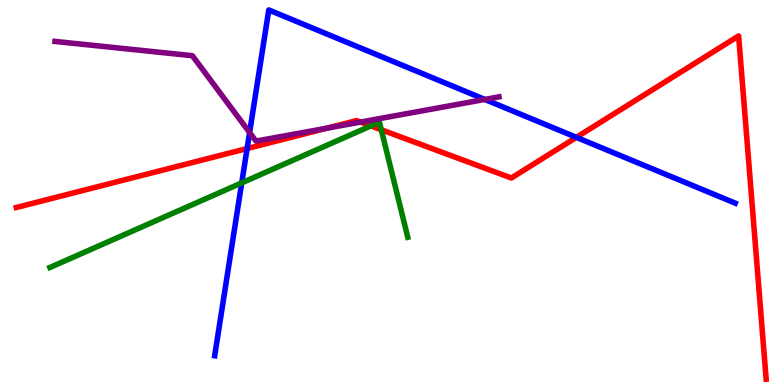[{'lines': ['blue', 'red'], 'intersections': [{'x': 3.19, 'y': 6.14}, {'x': 7.44, 'y': 6.43}]}, {'lines': ['green', 'red'], 'intersections': [{'x': 4.79, 'y': 6.73}, {'x': 4.92, 'y': 6.63}]}, {'lines': ['purple', 'red'], 'intersections': [{'x': 4.21, 'y': 6.67}, {'x': 4.65, 'y': 6.83}]}, {'lines': ['blue', 'green'], 'intersections': [{'x': 3.12, 'y': 5.25}]}, {'lines': ['blue', 'purple'], 'intersections': [{'x': 3.22, 'y': 6.56}, {'x': 6.26, 'y': 7.42}]}, {'lines': ['green', 'purple'], 'intersections': []}]